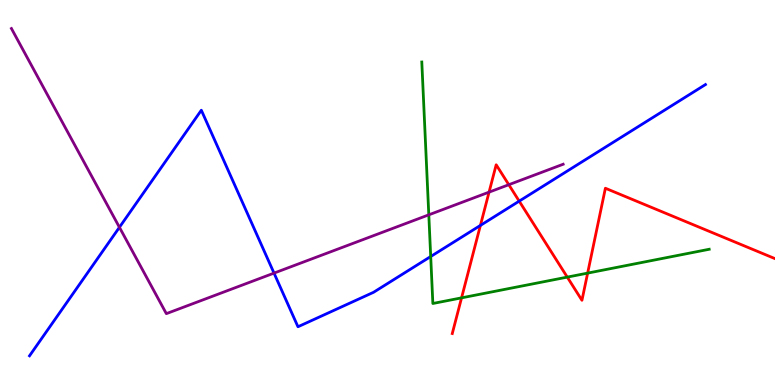[{'lines': ['blue', 'red'], 'intersections': [{'x': 6.2, 'y': 4.15}, {'x': 6.7, 'y': 4.78}]}, {'lines': ['green', 'red'], 'intersections': [{'x': 5.96, 'y': 2.26}, {'x': 7.32, 'y': 2.8}, {'x': 7.58, 'y': 2.91}]}, {'lines': ['purple', 'red'], 'intersections': [{'x': 6.31, 'y': 5.01}, {'x': 6.57, 'y': 5.2}]}, {'lines': ['blue', 'green'], 'intersections': [{'x': 5.56, 'y': 3.34}]}, {'lines': ['blue', 'purple'], 'intersections': [{'x': 1.54, 'y': 4.1}, {'x': 3.54, 'y': 2.91}]}, {'lines': ['green', 'purple'], 'intersections': [{'x': 5.53, 'y': 4.42}]}]